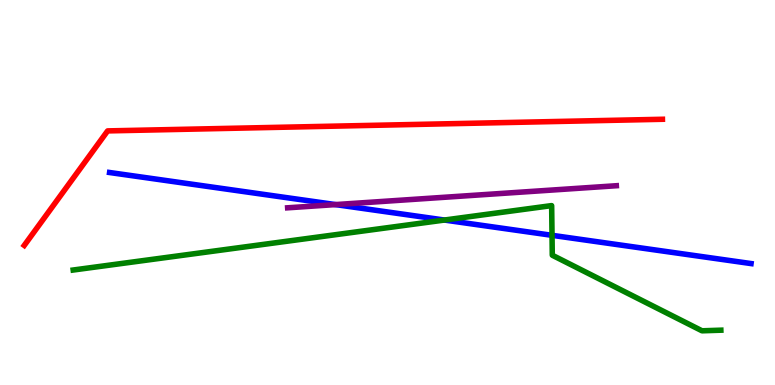[{'lines': ['blue', 'red'], 'intersections': []}, {'lines': ['green', 'red'], 'intersections': []}, {'lines': ['purple', 'red'], 'intersections': []}, {'lines': ['blue', 'green'], 'intersections': [{'x': 5.73, 'y': 4.28}, {'x': 7.12, 'y': 3.89}]}, {'lines': ['blue', 'purple'], 'intersections': [{'x': 4.33, 'y': 4.69}]}, {'lines': ['green', 'purple'], 'intersections': []}]